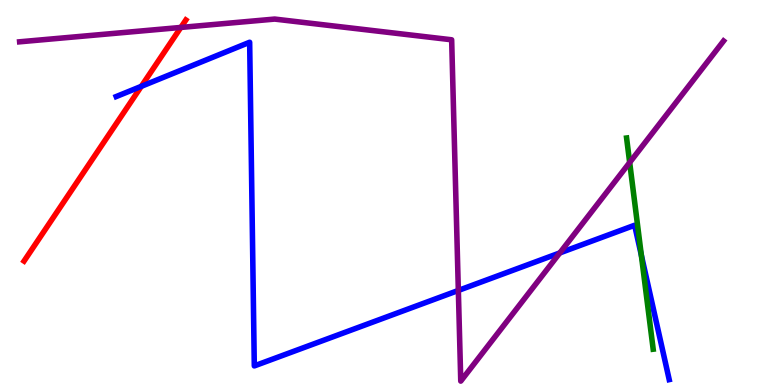[{'lines': ['blue', 'red'], 'intersections': [{'x': 1.82, 'y': 7.76}]}, {'lines': ['green', 'red'], 'intersections': []}, {'lines': ['purple', 'red'], 'intersections': [{'x': 2.33, 'y': 9.29}]}, {'lines': ['blue', 'green'], 'intersections': [{'x': 8.28, 'y': 3.37}]}, {'lines': ['blue', 'purple'], 'intersections': [{'x': 5.91, 'y': 2.46}, {'x': 7.22, 'y': 3.43}]}, {'lines': ['green', 'purple'], 'intersections': [{'x': 8.12, 'y': 5.78}]}]